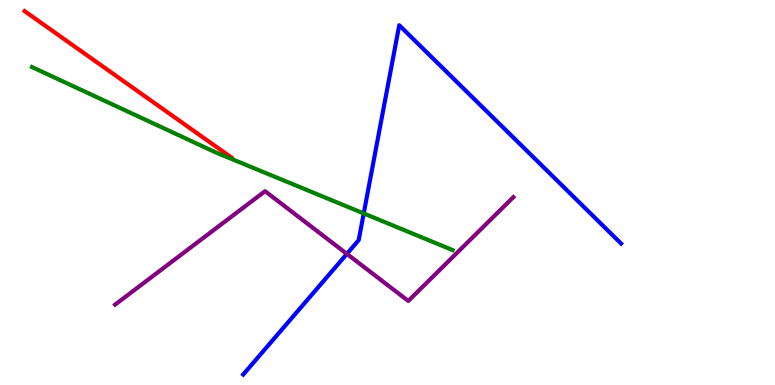[{'lines': ['blue', 'red'], 'intersections': []}, {'lines': ['green', 'red'], 'intersections': []}, {'lines': ['purple', 'red'], 'intersections': []}, {'lines': ['blue', 'green'], 'intersections': [{'x': 4.69, 'y': 4.46}]}, {'lines': ['blue', 'purple'], 'intersections': [{'x': 4.48, 'y': 3.41}]}, {'lines': ['green', 'purple'], 'intersections': []}]